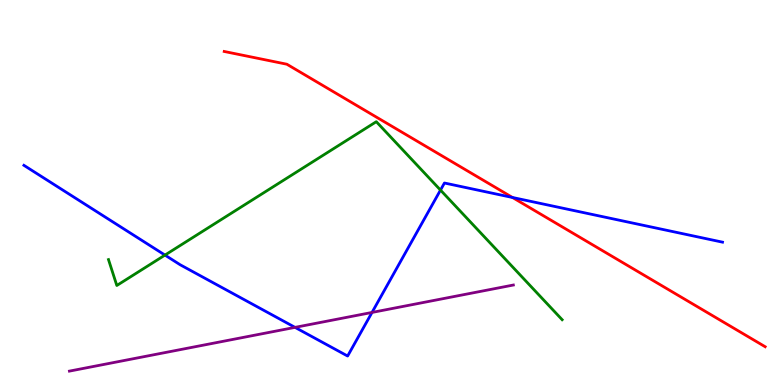[{'lines': ['blue', 'red'], 'intersections': [{'x': 6.61, 'y': 4.87}]}, {'lines': ['green', 'red'], 'intersections': []}, {'lines': ['purple', 'red'], 'intersections': []}, {'lines': ['blue', 'green'], 'intersections': [{'x': 2.13, 'y': 3.37}, {'x': 5.68, 'y': 5.06}]}, {'lines': ['blue', 'purple'], 'intersections': [{'x': 3.81, 'y': 1.5}, {'x': 4.8, 'y': 1.88}]}, {'lines': ['green', 'purple'], 'intersections': []}]